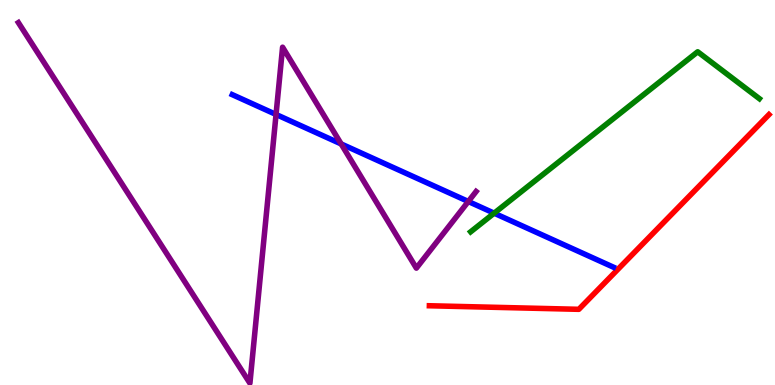[{'lines': ['blue', 'red'], 'intersections': []}, {'lines': ['green', 'red'], 'intersections': []}, {'lines': ['purple', 'red'], 'intersections': []}, {'lines': ['blue', 'green'], 'intersections': [{'x': 6.38, 'y': 4.46}]}, {'lines': ['blue', 'purple'], 'intersections': [{'x': 3.56, 'y': 7.03}, {'x': 4.4, 'y': 6.26}, {'x': 6.04, 'y': 4.77}]}, {'lines': ['green', 'purple'], 'intersections': []}]